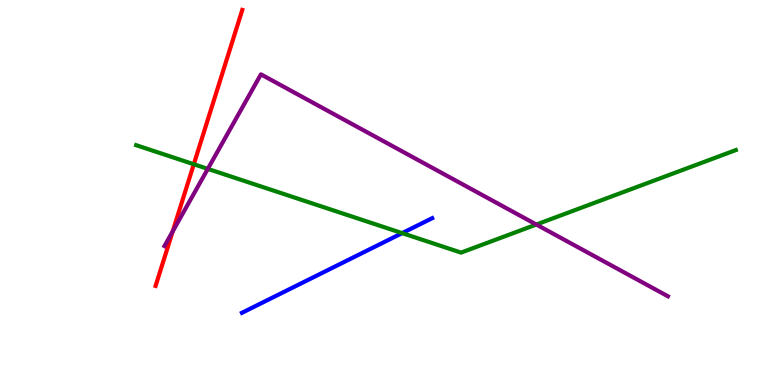[{'lines': ['blue', 'red'], 'intersections': []}, {'lines': ['green', 'red'], 'intersections': [{'x': 2.5, 'y': 5.73}]}, {'lines': ['purple', 'red'], 'intersections': [{'x': 2.23, 'y': 3.99}]}, {'lines': ['blue', 'green'], 'intersections': [{'x': 5.19, 'y': 3.94}]}, {'lines': ['blue', 'purple'], 'intersections': []}, {'lines': ['green', 'purple'], 'intersections': [{'x': 2.68, 'y': 5.61}, {'x': 6.92, 'y': 4.17}]}]